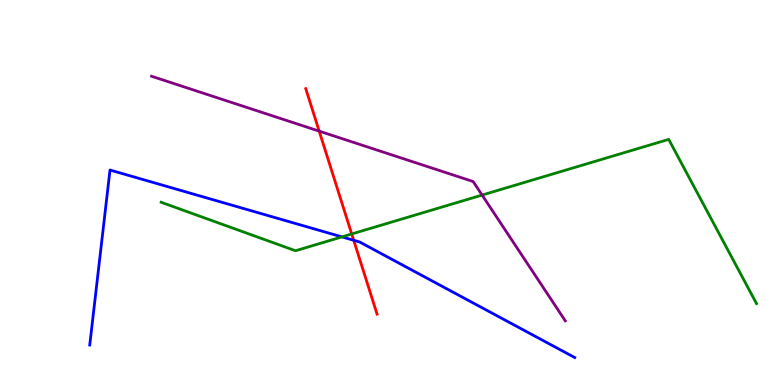[{'lines': ['blue', 'red'], 'intersections': [{'x': 4.56, 'y': 3.76}]}, {'lines': ['green', 'red'], 'intersections': [{'x': 4.54, 'y': 3.92}]}, {'lines': ['purple', 'red'], 'intersections': [{'x': 4.12, 'y': 6.59}]}, {'lines': ['blue', 'green'], 'intersections': [{'x': 4.41, 'y': 3.85}]}, {'lines': ['blue', 'purple'], 'intersections': []}, {'lines': ['green', 'purple'], 'intersections': [{'x': 6.22, 'y': 4.93}]}]